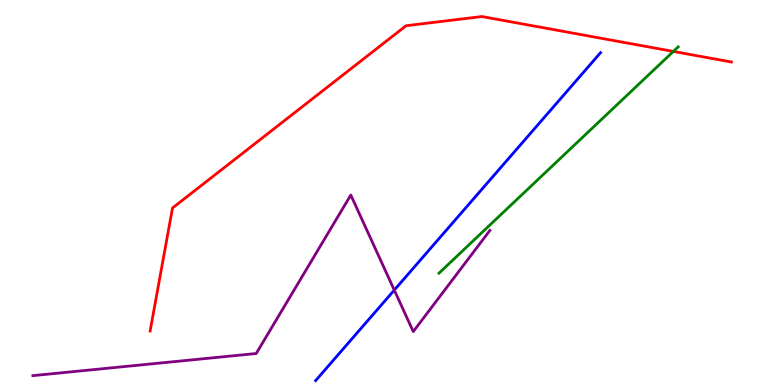[{'lines': ['blue', 'red'], 'intersections': []}, {'lines': ['green', 'red'], 'intersections': [{'x': 8.69, 'y': 8.66}]}, {'lines': ['purple', 'red'], 'intersections': []}, {'lines': ['blue', 'green'], 'intersections': []}, {'lines': ['blue', 'purple'], 'intersections': [{'x': 5.09, 'y': 2.47}]}, {'lines': ['green', 'purple'], 'intersections': []}]